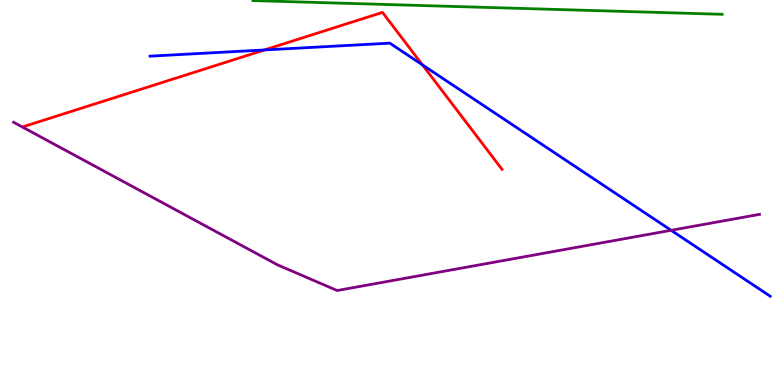[{'lines': ['blue', 'red'], 'intersections': [{'x': 3.41, 'y': 8.7}, {'x': 5.45, 'y': 8.31}]}, {'lines': ['green', 'red'], 'intersections': []}, {'lines': ['purple', 'red'], 'intersections': []}, {'lines': ['blue', 'green'], 'intersections': []}, {'lines': ['blue', 'purple'], 'intersections': [{'x': 8.66, 'y': 4.02}]}, {'lines': ['green', 'purple'], 'intersections': []}]